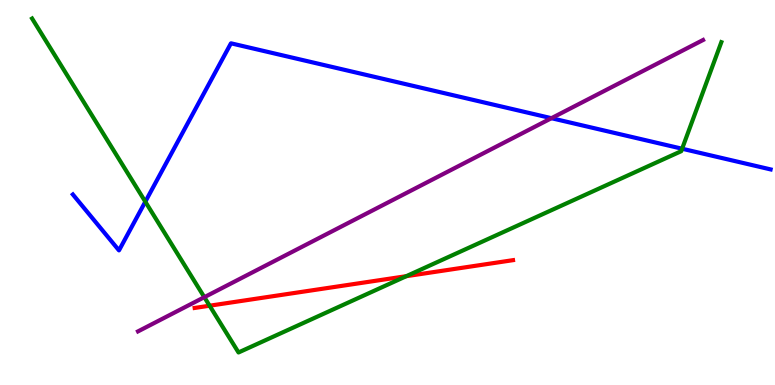[{'lines': ['blue', 'red'], 'intersections': []}, {'lines': ['green', 'red'], 'intersections': [{'x': 2.7, 'y': 2.06}, {'x': 5.24, 'y': 2.83}]}, {'lines': ['purple', 'red'], 'intersections': []}, {'lines': ['blue', 'green'], 'intersections': [{'x': 1.88, 'y': 4.76}, {'x': 8.8, 'y': 6.14}]}, {'lines': ['blue', 'purple'], 'intersections': [{'x': 7.12, 'y': 6.93}]}, {'lines': ['green', 'purple'], 'intersections': [{'x': 2.64, 'y': 2.28}]}]